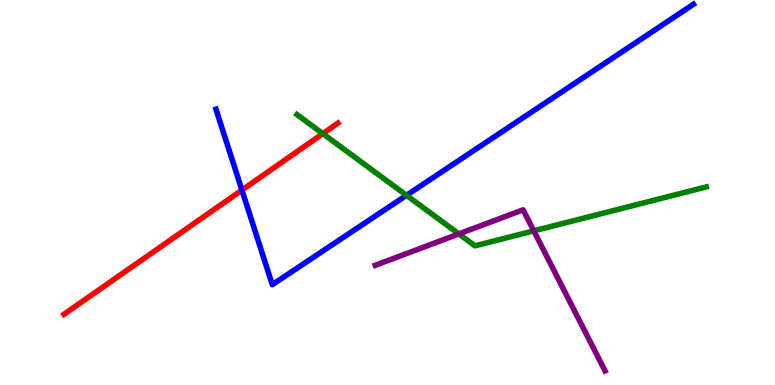[{'lines': ['blue', 'red'], 'intersections': [{'x': 3.12, 'y': 5.06}]}, {'lines': ['green', 'red'], 'intersections': [{'x': 4.17, 'y': 6.53}]}, {'lines': ['purple', 'red'], 'intersections': []}, {'lines': ['blue', 'green'], 'intersections': [{'x': 5.25, 'y': 4.93}]}, {'lines': ['blue', 'purple'], 'intersections': []}, {'lines': ['green', 'purple'], 'intersections': [{'x': 5.92, 'y': 3.92}, {'x': 6.89, 'y': 4.0}]}]